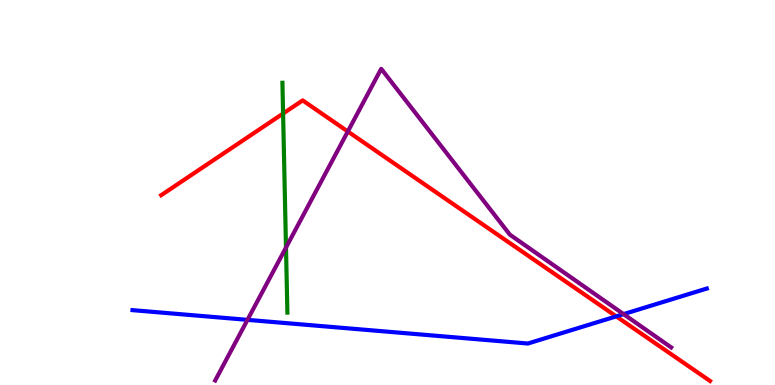[{'lines': ['blue', 'red'], 'intersections': [{'x': 7.95, 'y': 1.78}]}, {'lines': ['green', 'red'], 'intersections': [{'x': 3.65, 'y': 7.05}]}, {'lines': ['purple', 'red'], 'intersections': [{'x': 4.49, 'y': 6.58}]}, {'lines': ['blue', 'green'], 'intersections': []}, {'lines': ['blue', 'purple'], 'intersections': [{'x': 3.19, 'y': 1.69}, {'x': 8.05, 'y': 1.84}]}, {'lines': ['green', 'purple'], 'intersections': [{'x': 3.69, 'y': 3.57}]}]